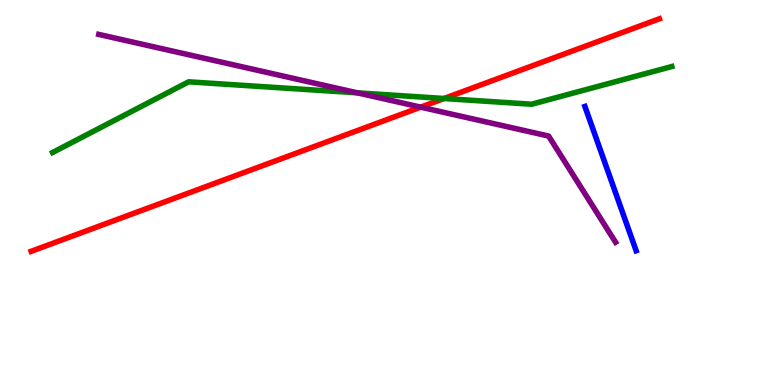[{'lines': ['blue', 'red'], 'intersections': []}, {'lines': ['green', 'red'], 'intersections': [{'x': 5.73, 'y': 7.44}]}, {'lines': ['purple', 'red'], 'intersections': [{'x': 5.43, 'y': 7.22}]}, {'lines': ['blue', 'green'], 'intersections': []}, {'lines': ['blue', 'purple'], 'intersections': []}, {'lines': ['green', 'purple'], 'intersections': [{'x': 4.61, 'y': 7.59}]}]